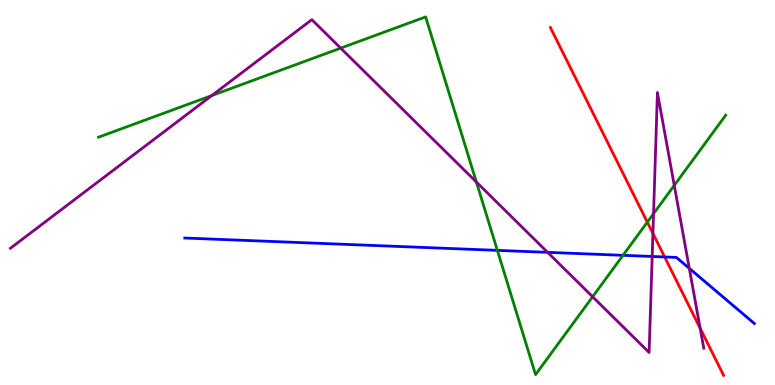[{'lines': ['blue', 'red'], 'intersections': [{'x': 8.58, 'y': 3.33}]}, {'lines': ['green', 'red'], 'intersections': [{'x': 8.35, 'y': 4.23}]}, {'lines': ['purple', 'red'], 'intersections': [{'x': 8.42, 'y': 3.94}, {'x': 9.03, 'y': 1.47}]}, {'lines': ['blue', 'green'], 'intersections': [{'x': 6.42, 'y': 3.5}, {'x': 8.04, 'y': 3.37}]}, {'lines': ['blue', 'purple'], 'intersections': [{'x': 7.07, 'y': 3.45}, {'x': 8.42, 'y': 3.34}, {'x': 8.89, 'y': 3.03}]}, {'lines': ['green', 'purple'], 'intersections': [{'x': 2.73, 'y': 7.52}, {'x': 4.4, 'y': 8.75}, {'x': 6.15, 'y': 5.27}, {'x': 7.65, 'y': 2.29}, {'x': 8.43, 'y': 4.45}, {'x': 8.7, 'y': 5.18}]}]